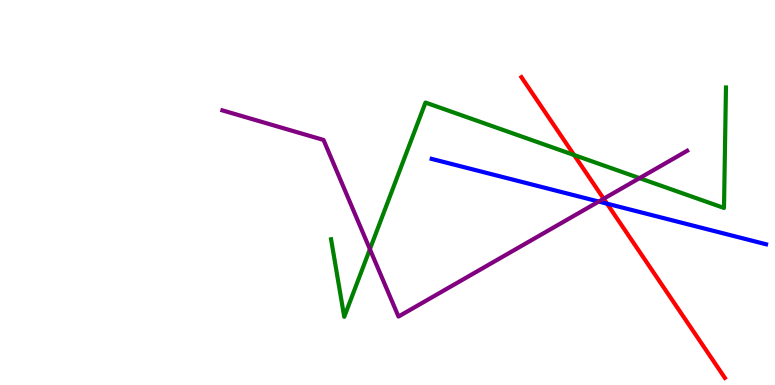[{'lines': ['blue', 'red'], 'intersections': [{'x': 7.83, 'y': 4.71}]}, {'lines': ['green', 'red'], 'intersections': [{'x': 7.41, 'y': 5.97}]}, {'lines': ['purple', 'red'], 'intersections': [{'x': 7.79, 'y': 4.84}]}, {'lines': ['blue', 'green'], 'intersections': []}, {'lines': ['blue', 'purple'], 'intersections': [{'x': 7.73, 'y': 4.76}]}, {'lines': ['green', 'purple'], 'intersections': [{'x': 4.77, 'y': 3.53}, {'x': 8.25, 'y': 5.37}]}]